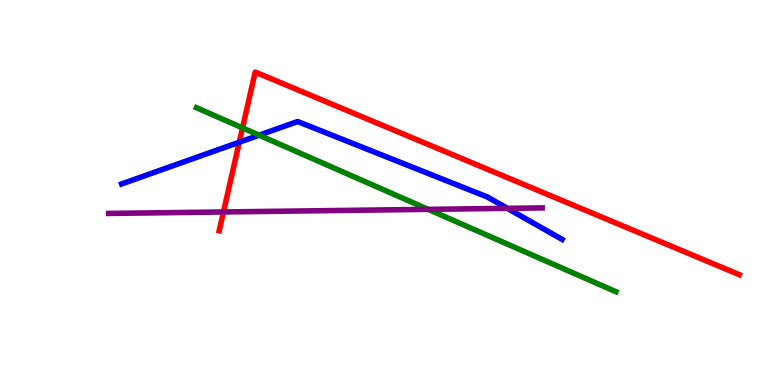[{'lines': ['blue', 'red'], 'intersections': [{'x': 3.09, 'y': 6.31}]}, {'lines': ['green', 'red'], 'intersections': [{'x': 3.13, 'y': 6.68}]}, {'lines': ['purple', 'red'], 'intersections': [{'x': 2.88, 'y': 4.49}]}, {'lines': ['blue', 'green'], 'intersections': [{'x': 3.34, 'y': 6.49}]}, {'lines': ['blue', 'purple'], 'intersections': [{'x': 6.55, 'y': 4.59}]}, {'lines': ['green', 'purple'], 'intersections': [{'x': 5.52, 'y': 4.56}]}]